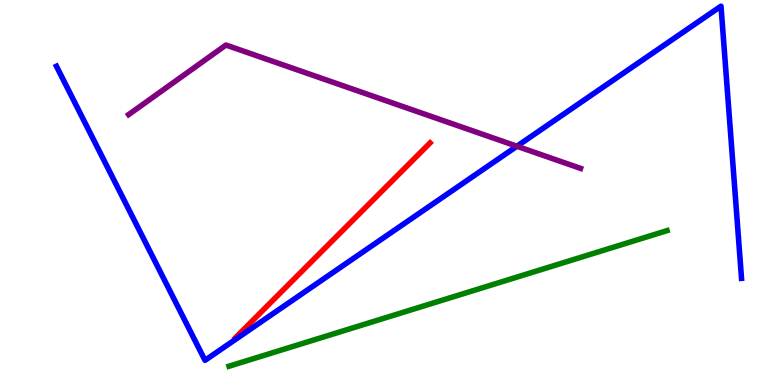[{'lines': ['blue', 'red'], 'intersections': []}, {'lines': ['green', 'red'], 'intersections': []}, {'lines': ['purple', 'red'], 'intersections': []}, {'lines': ['blue', 'green'], 'intersections': []}, {'lines': ['blue', 'purple'], 'intersections': [{'x': 6.67, 'y': 6.2}]}, {'lines': ['green', 'purple'], 'intersections': []}]